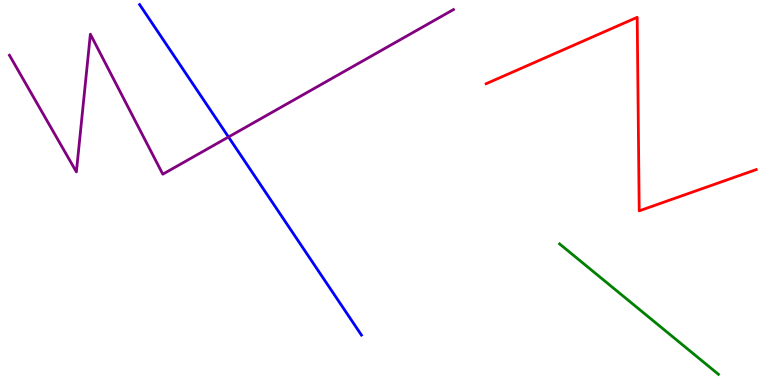[{'lines': ['blue', 'red'], 'intersections': []}, {'lines': ['green', 'red'], 'intersections': []}, {'lines': ['purple', 'red'], 'intersections': []}, {'lines': ['blue', 'green'], 'intersections': []}, {'lines': ['blue', 'purple'], 'intersections': [{'x': 2.95, 'y': 6.44}]}, {'lines': ['green', 'purple'], 'intersections': []}]